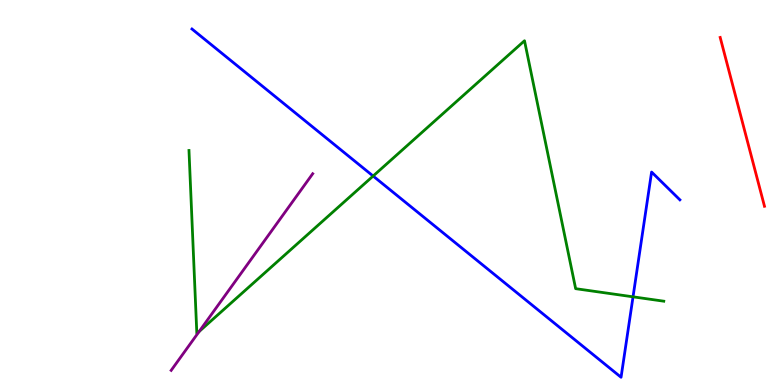[{'lines': ['blue', 'red'], 'intersections': []}, {'lines': ['green', 'red'], 'intersections': []}, {'lines': ['purple', 'red'], 'intersections': []}, {'lines': ['blue', 'green'], 'intersections': [{'x': 4.81, 'y': 5.43}, {'x': 8.17, 'y': 2.29}]}, {'lines': ['blue', 'purple'], 'intersections': []}, {'lines': ['green', 'purple'], 'intersections': [{'x': 2.57, 'y': 1.39}]}]